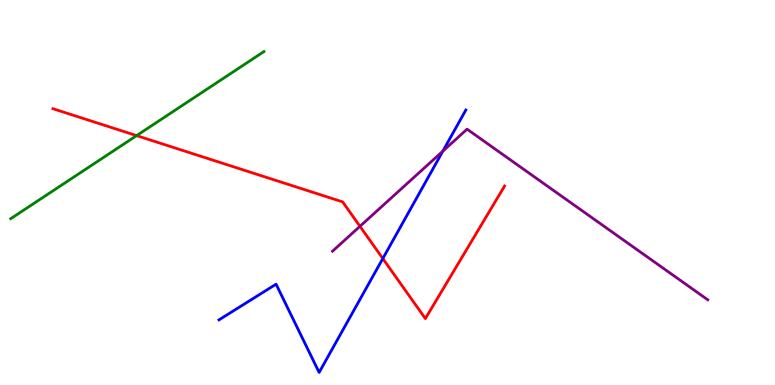[{'lines': ['blue', 'red'], 'intersections': [{'x': 4.94, 'y': 3.28}]}, {'lines': ['green', 'red'], 'intersections': [{'x': 1.76, 'y': 6.48}]}, {'lines': ['purple', 'red'], 'intersections': [{'x': 4.64, 'y': 4.12}]}, {'lines': ['blue', 'green'], 'intersections': []}, {'lines': ['blue', 'purple'], 'intersections': [{'x': 5.71, 'y': 6.07}]}, {'lines': ['green', 'purple'], 'intersections': []}]